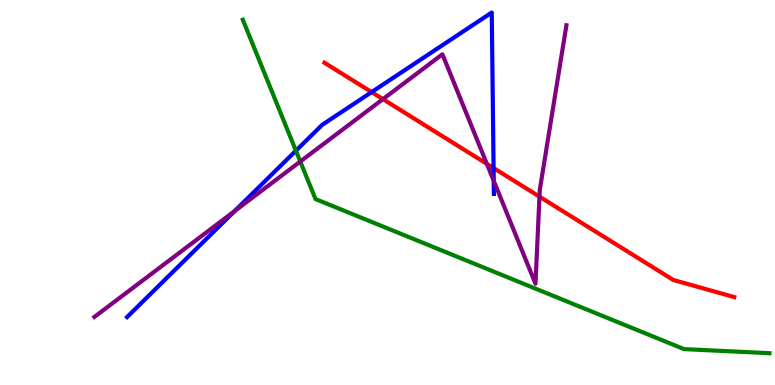[{'lines': ['blue', 'red'], 'intersections': [{'x': 4.8, 'y': 7.61}, {'x': 6.37, 'y': 5.63}]}, {'lines': ['green', 'red'], 'intersections': []}, {'lines': ['purple', 'red'], 'intersections': [{'x': 4.94, 'y': 7.42}, {'x': 6.28, 'y': 5.74}, {'x': 6.96, 'y': 4.89}]}, {'lines': ['blue', 'green'], 'intersections': [{'x': 3.82, 'y': 6.09}]}, {'lines': ['blue', 'purple'], 'intersections': [{'x': 3.03, 'y': 4.52}, {'x': 6.37, 'y': 5.3}]}, {'lines': ['green', 'purple'], 'intersections': [{'x': 3.87, 'y': 5.8}]}]